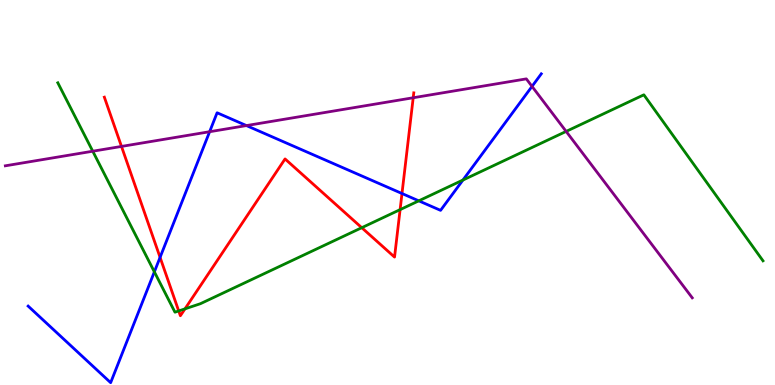[{'lines': ['blue', 'red'], 'intersections': [{'x': 2.07, 'y': 3.32}, {'x': 5.19, 'y': 4.97}]}, {'lines': ['green', 'red'], 'intersections': [{'x': 2.31, 'y': 1.92}, {'x': 2.39, 'y': 1.98}, {'x': 4.67, 'y': 4.09}, {'x': 5.16, 'y': 4.55}]}, {'lines': ['purple', 'red'], 'intersections': [{'x': 1.57, 'y': 6.2}, {'x': 5.33, 'y': 7.46}]}, {'lines': ['blue', 'green'], 'intersections': [{'x': 1.99, 'y': 2.94}, {'x': 5.4, 'y': 4.78}, {'x': 5.97, 'y': 5.32}]}, {'lines': ['blue', 'purple'], 'intersections': [{'x': 2.7, 'y': 6.58}, {'x': 3.18, 'y': 6.74}, {'x': 6.86, 'y': 7.76}]}, {'lines': ['green', 'purple'], 'intersections': [{'x': 1.2, 'y': 6.07}, {'x': 7.31, 'y': 6.59}]}]